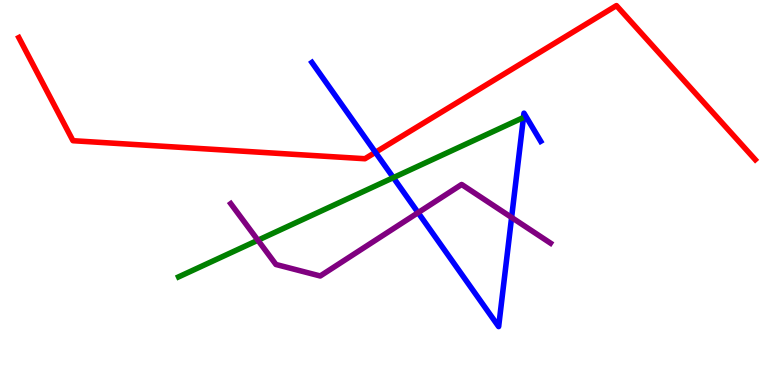[{'lines': ['blue', 'red'], 'intersections': [{'x': 4.84, 'y': 6.04}]}, {'lines': ['green', 'red'], 'intersections': []}, {'lines': ['purple', 'red'], 'intersections': []}, {'lines': ['blue', 'green'], 'intersections': [{'x': 5.08, 'y': 5.39}]}, {'lines': ['blue', 'purple'], 'intersections': [{'x': 5.39, 'y': 4.48}, {'x': 6.6, 'y': 4.35}]}, {'lines': ['green', 'purple'], 'intersections': [{'x': 3.33, 'y': 3.76}]}]